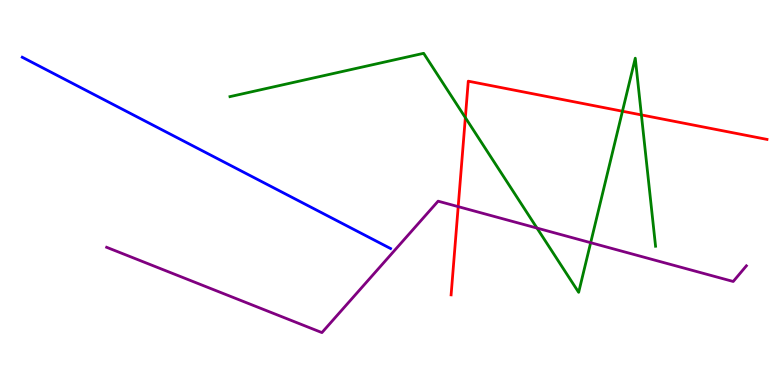[{'lines': ['blue', 'red'], 'intersections': []}, {'lines': ['green', 'red'], 'intersections': [{'x': 6.0, 'y': 6.95}, {'x': 8.03, 'y': 7.11}, {'x': 8.28, 'y': 7.02}]}, {'lines': ['purple', 'red'], 'intersections': [{'x': 5.91, 'y': 4.63}]}, {'lines': ['blue', 'green'], 'intersections': []}, {'lines': ['blue', 'purple'], 'intersections': []}, {'lines': ['green', 'purple'], 'intersections': [{'x': 6.93, 'y': 4.08}, {'x': 7.62, 'y': 3.7}]}]